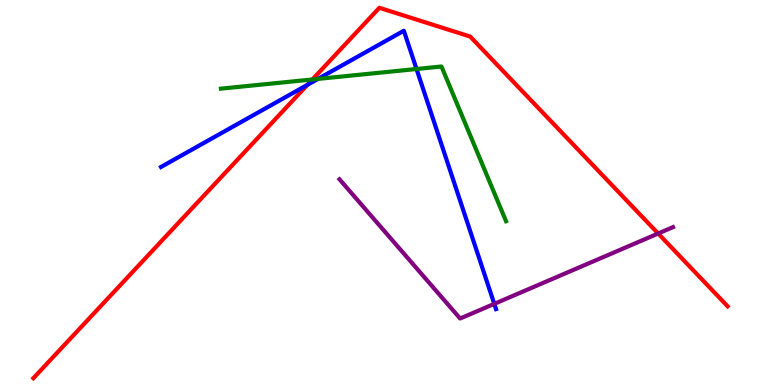[{'lines': ['blue', 'red'], 'intersections': [{'x': 3.97, 'y': 7.8}]}, {'lines': ['green', 'red'], 'intersections': [{'x': 4.03, 'y': 7.94}]}, {'lines': ['purple', 'red'], 'intersections': [{'x': 8.49, 'y': 3.93}]}, {'lines': ['blue', 'green'], 'intersections': [{'x': 4.1, 'y': 7.95}, {'x': 5.37, 'y': 8.21}]}, {'lines': ['blue', 'purple'], 'intersections': [{'x': 6.38, 'y': 2.11}]}, {'lines': ['green', 'purple'], 'intersections': []}]